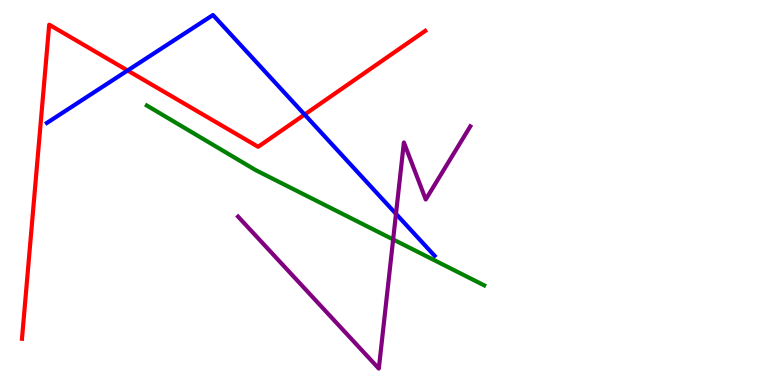[{'lines': ['blue', 'red'], 'intersections': [{'x': 1.65, 'y': 8.17}, {'x': 3.93, 'y': 7.02}]}, {'lines': ['green', 'red'], 'intersections': []}, {'lines': ['purple', 'red'], 'intersections': []}, {'lines': ['blue', 'green'], 'intersections': []}, {'lines': ['blue', 'purple'], 'intersections': [{'x': 5.11, 'y': 4.45}]}, {'lines': ['green', 'purple'], 'intersections': [{'x': 5.07, 'y': 3.78}]}]